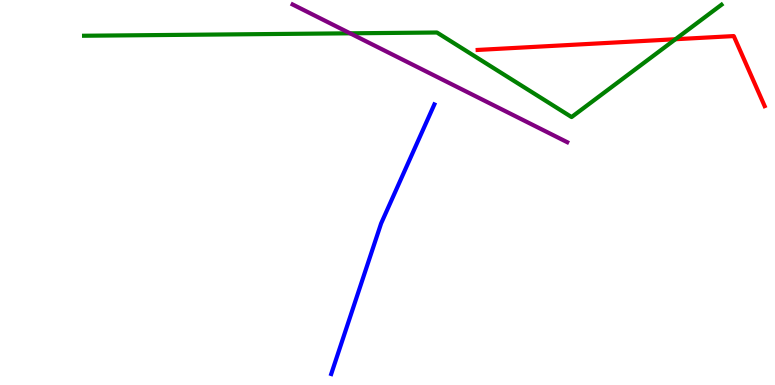[{'lines': ['blue', 'red'], 'intersections': []}, {'lines': ['green', 'red'], 'intersections': [{'x': 8.72, 'y': 8.98}]}, {'lines': ['purple', 'red'], 'intersections': []}, {'lines': ['blue', 'green'], 'intersections': []}, {'lines': ['blue', 'purple'], 'intersections': []}, {'lines': ['green', 'purple'], 'intersections': [{'x': 4.52, 'y': 9.13}]}]